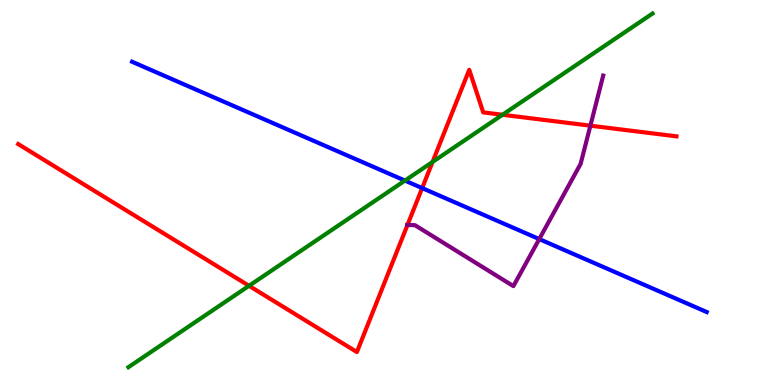[{'lines': ['blue', 'red'], 'intersections': [{'x': 5.45, 'y': 5.11}]}, {'lines': ['green', 'red'], 'intersections': [{'x': 3.21, 'y': 2.58}, {'x': 5.58, 'y': 5.79}, {'x': 6.48, 'y': 7.02}]}, {'lines': ['purple', 'red'], 'intersections': [{'x': 5.26, 'y': 4.16}, {'x': 7.62, 'y': 6.74}]}, {'lines': ['blue', 'green'], 'intersections': [{'x': 5.23, 'y': 5.31}]}, {'lines': ['blue', 'purple'], 'intersections': [{'x': 6.96, 'y': 3.79}]}, {'lines': ['green', 'purple'], 'intersections': []}]